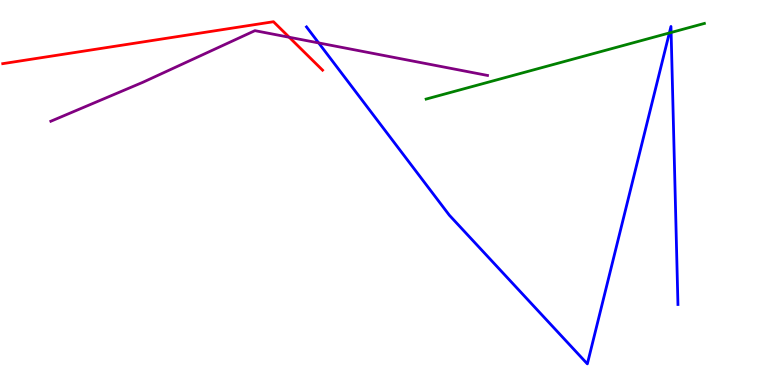[{'lines': ['blue', 'red'], 'intersections': []}, {'lines': ['green', 'red'], 'intersections': []}, {'lines': ['purple', 'red'], 'intersections': [{'x': 3.73, 'y': 9.03}]}, {'lines': ['blue', 'green'], 'intersections': [{'x': 8.64, 'y': 9.14}, {'x': 8.66, 'y': 9.16}]}, {'lines': ['blue', 'purple'], 'intersections': [{'x': 4.11, 'y': 8.89}]}, {'lines': ['green', 'purple'], 'intersections': []}]